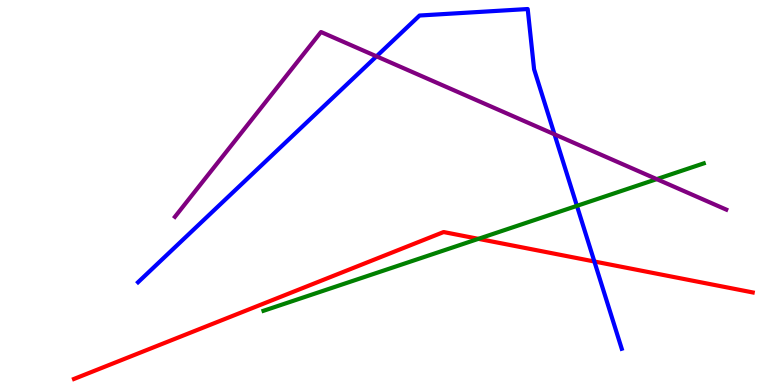[{'lines': ['blue', 'red'], 'intersections': [{'x': 7.67, 'y': 3.21}]}, {'lines': ['green', 'red'], 'intersections': [{'x': 6.17, 'y': 3.8}]}, {'lines': ['purple', 'red'], 'intersections': []}, {'lines': ['blue', 'green'], 'intersections': [{'x': 7.44, 'y': 4.65}]}, {'lines': ['blue', 'purple'], 'intersections': [{'x': 4.86, 'y': 8.54}, {'x': 7.15, 'y': 6.51}]}, {'lines': ['green', 'purple'], 'intersections': [{'x': 8.47, 'y': 5.35}]}]